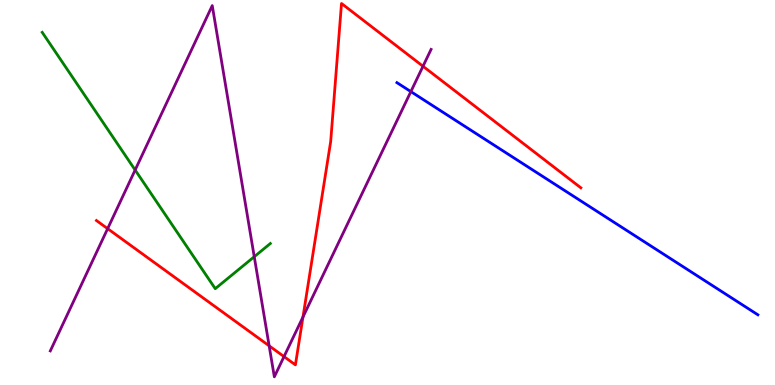[{'lines': ['blue', 'red'], 'intersections': []}, {'lines': ['green', 'red'], 'intersections': []}, {'lines': ['purple', 'red'], 'intersections': [{'x': 1.39, 'y': 4.06}, {'x': 3.47, 'y': 1.02}, {'x': 3.66, 'y': 0.738}, {'x': 3.91, 'y': 1.77}, {'x': 5.46, 'y': 8.28}]}, {'lines': ['blue', 'green'], 'intersections': []}, {'lines': ['blue', 'purple'], 'intersections': [{'x': 5.3, 'y': 7.62}]}, {'lines': ['green', 'purple'], 'intersections': [{'x': 1.74, 'y': 5.58}, {'x': 3.28, 'y': 3.33}]}]